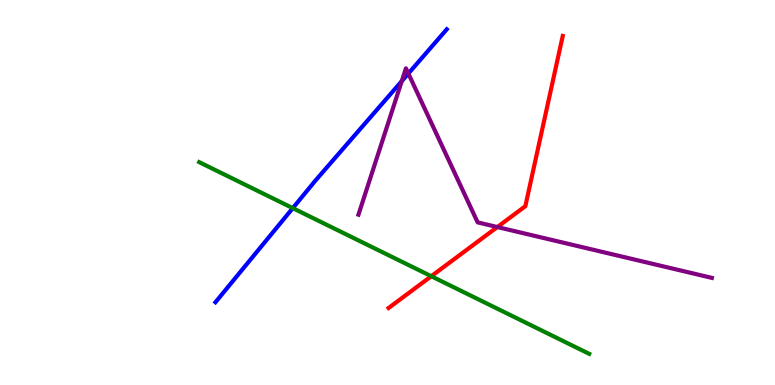[{'lines': ['blue', 'red'], 'intersections': []}, {'lines': ['green', 'red'], 'intersections': [{'x': 5.56, 'y': 2.83}]}, {'lines': ['purple', 'red'], 'intersections': [{'x': 6.42, 'y': 4.1}]}, {'lines': ['blue', 'green'], 'intersections': [{'x': 3.78, 'y': 4.59}]}, {'lines': ['blue', 'purple'], 'intersections': [{'x': 5.18, 'y': 7.89}, {'x': 5.27, 'y': 8.09}]}, {'lines': ['green', 'purple'], 'intersections': []}]